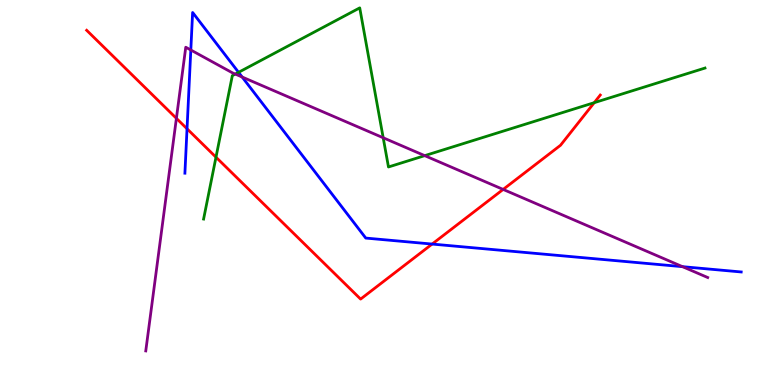[{'lines': ['blue', 'red'], 'intersections': [{'x': 2.41, 'y': 6.66}, {'x': 5.58, 'y': 3.66}]}, {'lines': ['green', 'red'], 'intersections': [{'x': 2.79, 'y': 5.92}, {'x': 7.67, 'y': 7.33}]}, {'lines': ['purple', 'red'], 'intersections': [{'x': 2.28, 'y': 6.93}, {'x': 6.49, 'y': 5.08}]}, {'lines': ['blue', 'green'], 'intersections': [{'x': 3.08, 'y': 8.12}]}, {'lines': ['blue', 'purple'], 'intersections': [{'x': 2.46, 'y': 8.7}, {'x': 3.12, 'y': 8.0}, {'x': 8.81, 'y': 3.07}]}, {'lines': ['green', 'purple'], 'intersections': [{'x': 3.04, 'y': 8.08}, {'x': 4.94, 'y': 6.42}, {'x': 5.48, 'y': 5.96}]}]